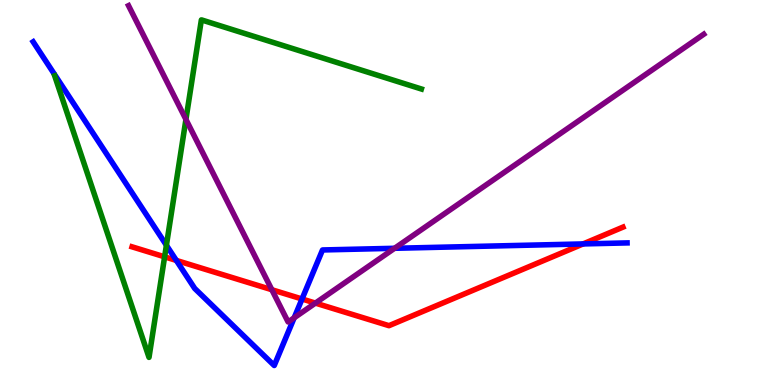[{'lines': ['blue', 'red'], 'intersections': [{'x': 2.28, 'y': 3.24}, {'x': 3.9, 'y': 2.23}, {'x': 7.52, 'y': 3.66}]}, {'lines': ['green', 'red'], 'intersections': [{'x': 2.12, 'y': 3.33}]}, {'lines': ['purple', 'red'], 'intersections': [{'x': 3.51, 'y': 2.47}, {'x': 4.07, 'y': 2.13}]}, {'lines': ['blue', 'green'], 'intersections': [{'x': 2.15, 'y': 3.63}]}, {'lines': ['blue', 'purple'], 'intersections': [{'x': 3.8, 'y': 1.75}, {'x': 5.09, 'y': 3.55}]}, {'lines': ['green', 'purple'], 'intersections': [{'x': 2.4, 'y': 6.9}]}]